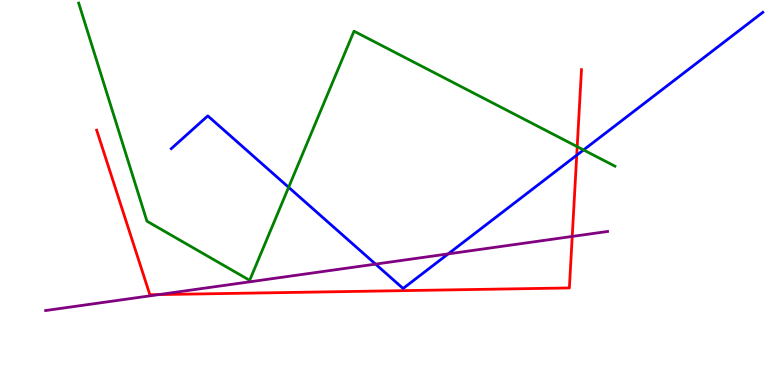[{'lines': ['blue', 'red'], 'intersections': [{'x': 7.44, 'y': 5.97}]}, {'lines': ['green', 'red'], 'intersections': [{'x': 7.45, 'y': 6.19}]}, {'lines': ['purple', 'red'], 'intersections': [{'x': 2.05, 'y': 2.35}, {'x': 7.38, 'y': 3.86}]}, {'lines': ['blue', 'green'], 'intersections': [{'x': 3.72, 'y': 5.14}, {'x': 7.53, 'y': 6.11}]}, {'lines': ['blue', 'purple'], 'intersections': [{'x': 4.85, 'y': 3.14}, {'x': 5.78, 'y': 3.41}]}, {'lines': ['green', 'purple'], 'intersections': []}]